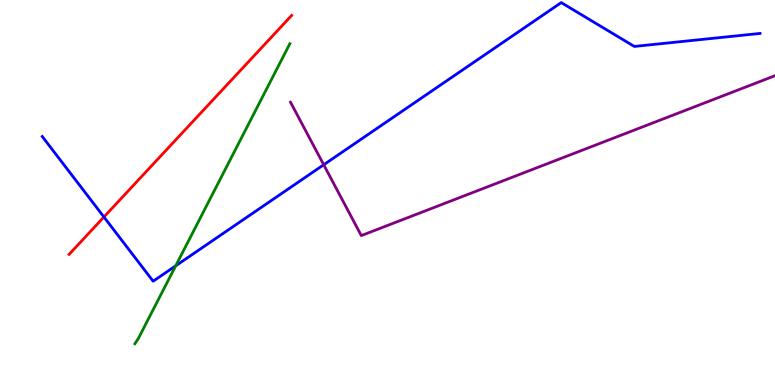[{'lines': ['blue', 'red'], 'intersections': [{'x': 1.34, 'y': 4.36}]}, {'lines': ['green', 'red'], 'intersections': []}, {'lines': ['purple', 'red'], 'intersections': []}, {'lines': ['blue', 'green'], 'intersections': [{'x': 2.27, 'y': 3.1}]}, {'lines': ['blue', 'purple'], 'intersections': [{'x': 4.18, 'y': 5.72}]}, {'lines': ['green', 'purple'], 'intersections': []}]